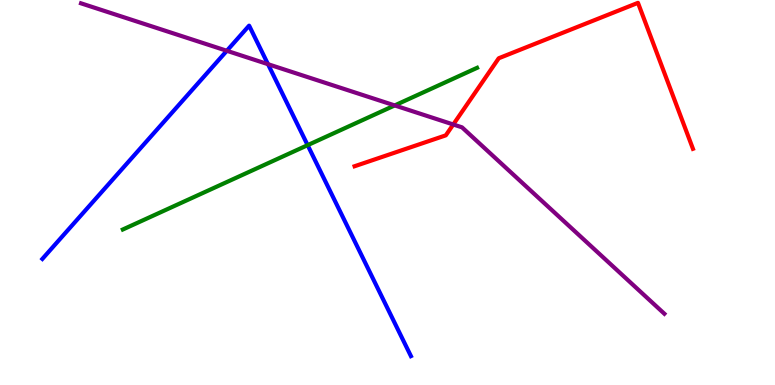[{'lines': ['blue', 'red'], 'intersections': []}, {'lines': ['green', 'red'], 'intersections': []}, {'lines': ['purple', 'red'], 'intersections': [{'x': 5.85, 'y': 6.77}]}, {'lines': ['blue', 'green'], 'intersections': [{'x': 3.97, 'y': 6.23}]}, {'lines': ['blue', 'purple'], 'intersections': [{'x': 2.93, 'y': 8.68}, {'x': 3.46, 'y': 8.33}]}, {'lines': ['green', 'purple'], 'intersections': [{'x': 5.09, 'y': 7.26}]}]